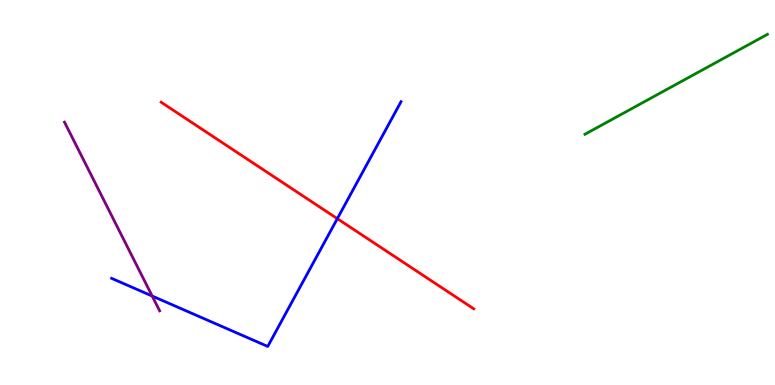[{'lines': ['blue', 'red'], 'intersections': [{'x': 4.35, 'y': 4.32}]}, {'lines': ['green', 'red'], 'intersections': []}, {'lines': ['purple', 'red'], 'intersections': []}, {'lines': ['blue', 'green'], 'intersections': []}, {'lines': ['blue', 'purple'], 'intersections': [{'x': 1.96, 'y': 2.31}]}, {'lines': ['green', 'purple'], 'intersections': []}]